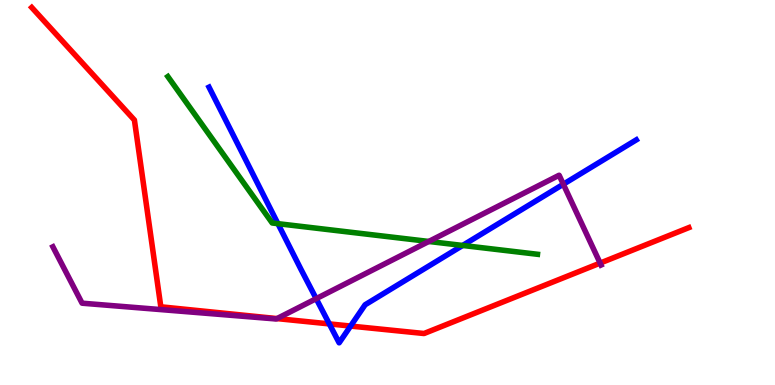[{'lines': ['blue', 'red'], 'intersections': [{'x': 4.25, 'y': 1.59}, {'x': 4.52, 'y': 1.53}]}, {'lines': ['green', 'red'], 'intersections': []}, {'lines': ['purple', 'red'], 'intersections': [{'x': 3.57, 'y': 1.72}, {'x': 7.74, 'y': 3.17}]}, {'lines': ['blue', 'green'], 'intersections': [{'x': 3.59, 'y': 4.19}, {'x': 5.97, 'y': 3.62}]}, {'lines': ['blue', 'purple'], 'intersections': [{'x': 4.08, 'y': 2.24}, {'x': 7.27, 'y': 5.21}]}, {'lines': ['green', 'purple'], 'intersections': [{'x': 5.53, 'y': 3.73}]}]